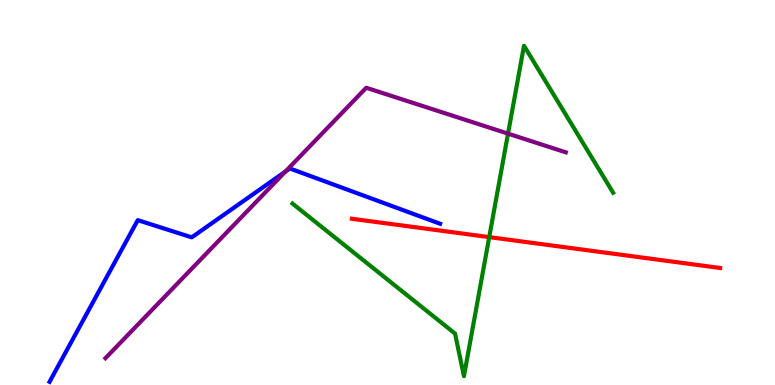[{'lines': ['blue', 'red'], 'intersections': []}, {'lines': ['green', 'red'], 'intersections': [{'x': 6.31, 'y': 3.84}]}, {'lines': ['purple', 'red'], 'intersections': []}, {'lines': ['blue', 'green'], 'intersections': []}, {'lines': ['blue', 'purple'], 'intersections': [{'x': 3.68, 'y': 5.55}]}, {'lines': ['green', 'purple'], 'intersections': [{'x': 6.56, 'y': 6.53}]}]